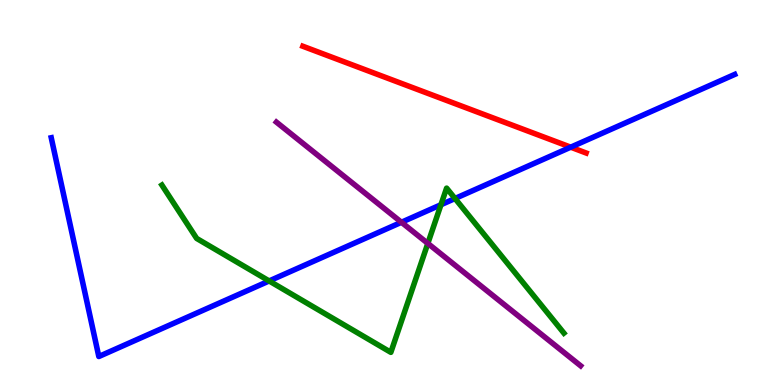[{'lines': ['blue', 'red'], 'intersections': [{'x': 7.36, 'y': 6.18}]}, {'lines': ['green', 'red'], 'intersections': []}, {'lines': ['purple', 'red'], 'intersections': []}, {'lines': ['blue', 'green'], 'intersections': [{'x': 3.47, 'y': 2.7}, {'x': 5.69, 'y': 4.68}, {'x': 5.87, 'y': 4.84}]}, {'lines': ['blue', 'purple'], 'intersections': [{'x': 5.18, 'y': 4.23}]}, {'lines': ['green', 'purple'], 'intersections': [{'x': 5.52, 'y': 3.68}]}]